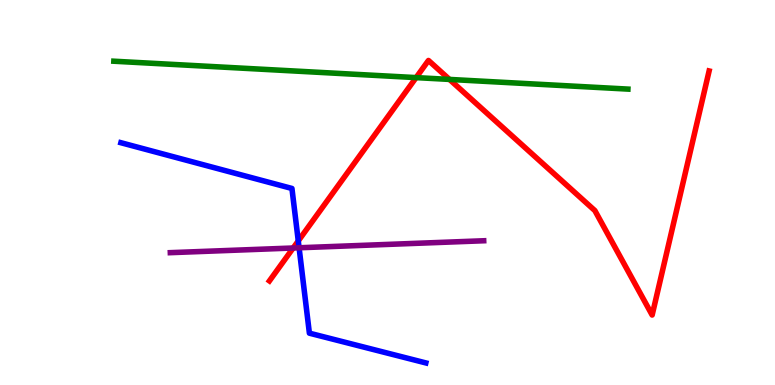[{'lines': ['blue', 'red'], 'intersections': [{'x': 3.85, 'y': 3.74}]}, {'lines': ['green', 'red'], 'intersections': [{'x': 5.37, 'y': 7.98}, {'x': 5.8, 'y': 7.94}]}, {'lines': ['purple', 'red'], 'intersections': [{'x': 3.78, 'y': 3.56}]}, {'lines': ['blue', 'green'], 'intersections': []}, {'lines': ['blue', 'purple'], 'intersections': [{'x': 3.86, 'y': 3.56}]}, {'lines': ['green', 'purple'], 'intersections': []}]